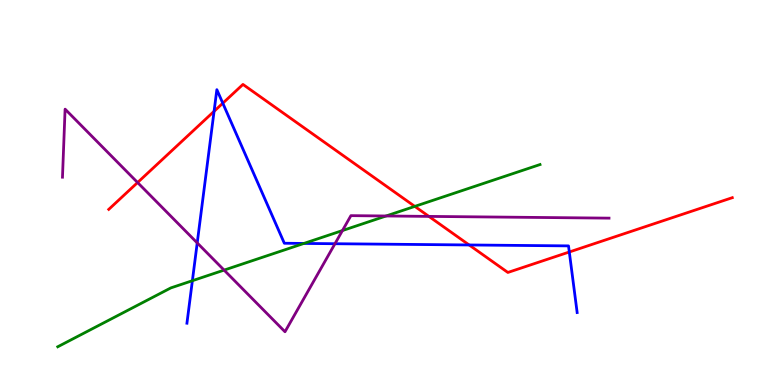[{'lines': ['blue', 'red'], 'intersections': [{'x': 2.76, 'y': 7.11}, {'x': 2.87, 'y': 7.32}, {'x': 6.05, 'y': 3.64}, {'x': 7.35, 'y': 3.45}]}, {'lines': ['green', 'red'], 'intersections': [{'x': 5.35, 'y': 4.64}]}, {'lines': ['purple', 'red'], 'intersections': [{'x': 1.78, 'y': 5.26}, {'x': 5.53, 'y': 4.38}]}, {'lines': ['blue', 'green'], 'intersections': [{'x': 2.48, 'y': 2.71}, {'x': 3.92, 'y': 3.68}]}, {'lines': ['blue', 'purple'], 'intersections': [{'x': 2.54, 'y': 3.69}, {'x': 4.32, 'y': 3.67}]}, {'lines': ['green', 'purple'], 'intersections': [{'x': 2.89, 'y': 2.98}, {'x': 4.42, 'y': 4.01}, {'x': 4.98, 'y': 4.39}]}]